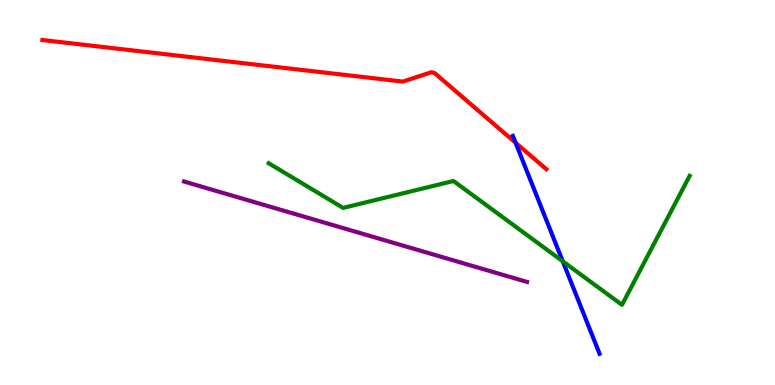[{'lines': ['blue', 'red'], 'intersections': [{'x': 6.65, 'y': 6.29}]}, {'lines': ['green', 'red'], 'intersections': []}, {'lines': ['purple', 'red'], 'intersections': []}, {'lines': ['blue', 'green'], 'intersections': [{'x': 7.26, 'y': 3.21}]}, {'lines': ['blue', 'purple'], 'intersections': []}, {'lines': ['green', 'purple'], 'intersections': []}]